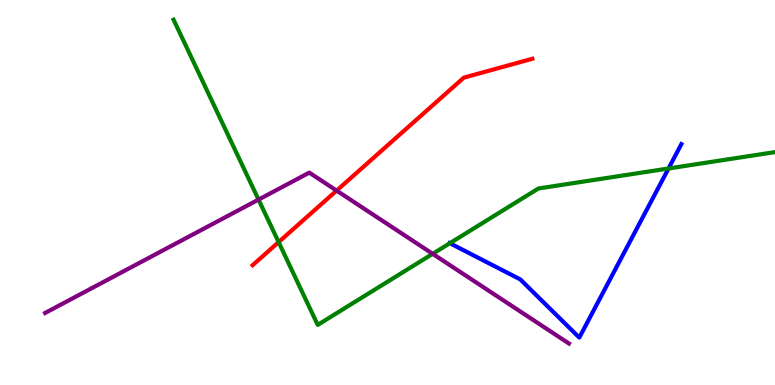[{'lines': ['blue', 'red'], 'intersections': []}, {'lines': ['green', 'red'], 'intersections': [{'x': 3.6, 'y': 3.71}]}, {'lines': ['purple', 'red'], 'intersections': [{'x': 4.34, 'y': 5.05}]}, {'lines': ['blue', 'green'], 'intersections': [{'x': 5.8, 'y': 3.68}, {'x': 8.63, 'y': 5.62}]}, {'lines': ['blue', 'purple'], 'intersections': []}, {'lines': ['green', 'purple'], 'intersections': [{'x': 3.34, 'y': 4.82}, {'x': 5.58, 'y': 3.41}]}]